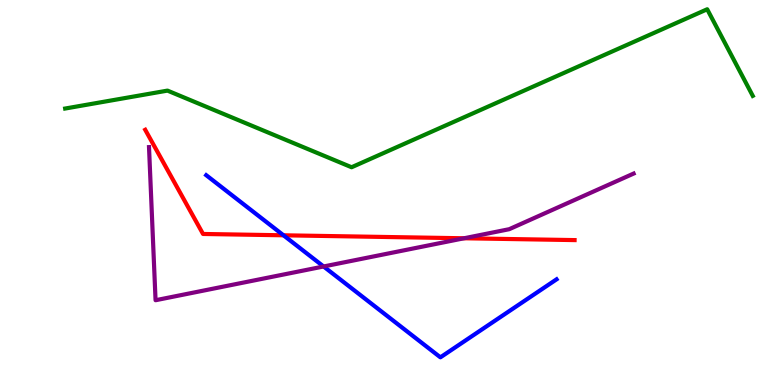[{'lines': ['blue', 'red'], 'intersections': [{'x': 3.66, 'y': 3.89}]}, {'lines': ['green', 'red'], 'intersections': []}, {'lines': ['purple', 'red'], 'intersections': [{'x': 5.99, 'y': 3.81}]}, {'lines': ['blue', 'green'], 'intersections': []}, {'lines': ['blue', 'purple'], 'intersections': [{'x': 4.18, 'y': 3.08}]}, {'lines': ['green', 'purple'], 'intersections': []}]